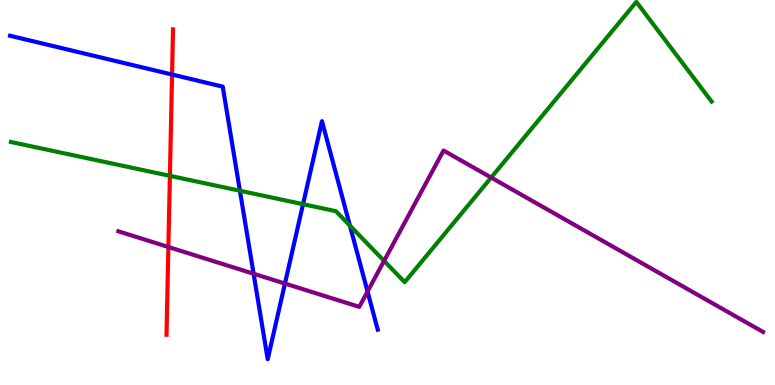[{'lines': ['blue', 'red'], 'intersections': [{'x': 2.22, 'y': 8.06}]}, {'lines': ['green', 'red'], 'intersections': [{'x': 2.19, 'y': 5.43}]}, {'lines': ['purple', 'red'], 'intersections': [{'x': 2.17, 'y': 3.58}]}, {'lines': ['blue', 'green'], 'intersections': [{'x': 3.1, 'y': 5.05}, {'x': 3.91, 'y': 4.7}, {'x': 4.51, 'y': 4.14}]}, {'lines': ['blue', 'purple'], 'intersections': [{'x': 3.27, 'y': 2.89}, {'x': 3.68, 'y': 2.63}, {'x': 4.74, 'y': 2.43}]}, {'lines': ['green', 'purple'], 'intersections': [{'x': 4.96, 'y': 3.22}, {'x': 6.34, 'y': 5.39}]}]